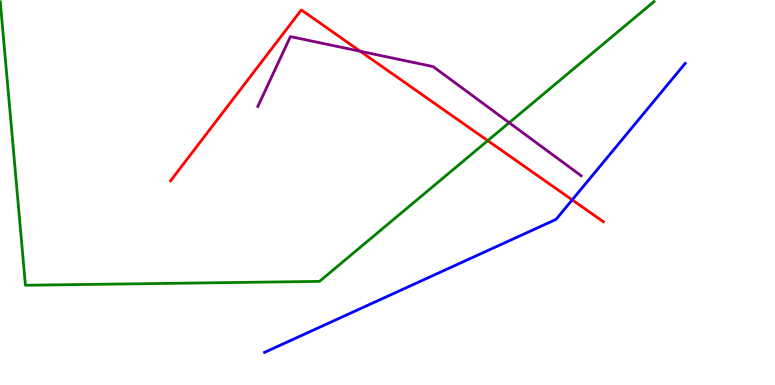[{'lines': ['blue', 'red'], 'intersections': [{'x': 7.38, 'y': 4.81}]}, {'lines': ['green', 'red'], 'intersections': [{'x': 6.29, 'y': 6.35}]}, {'lines': ['purple', 'red'], 'intersections': [{'x': 4.65, 'y': 8.67}]}, {'lines': ['blue', 'green'], 'intersections': []}, {'lines': ['blue', 'purple'], 'intersections': []}, {'lines': ['green', 'purple'], 'intersections': [{'x': 6.57, 'y': 6.81}]}]